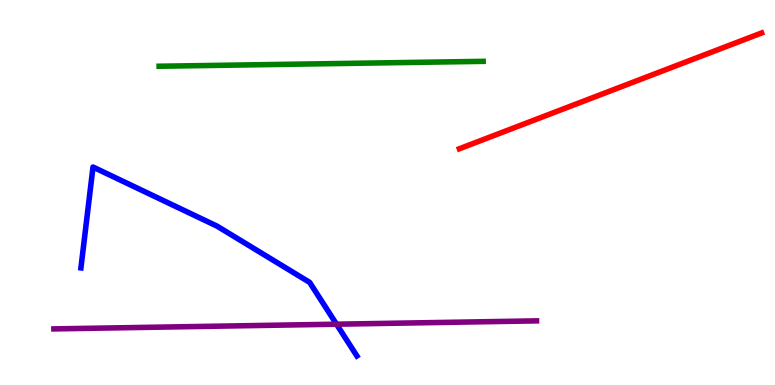[{'lines': ['blue', 'red'], 'intersections': []}, {'lines': ['green', 'red'], 'intersections': []}, {'lines': ['purple', 'red'], 'intersections': []}, {'lines': ['blue', 'green'], 'intersections': []}, {'lines': ['blue', 'purple'], 'intersections': [{'x': 4.34, 'y': 1.58}]}, {'lines': ['green', 'purple'], 'intersections': []}]